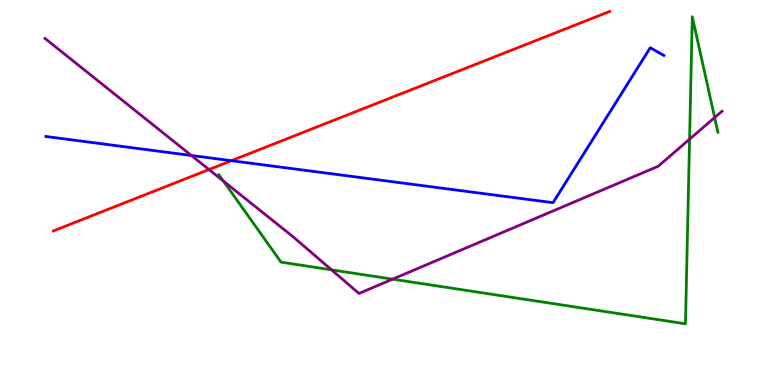[{'lines': ['blue', 'red'], 'intersections': [{'x': 2.99, 'y': 5.83}]}, {'lines': ['green', 'red'], 'intersections': []}, {'lines': ['purple', 'red'], 'intersections': [{'x': 2.7, 'y': 5.6}]}, {'lines': ['blue', 'green'], 'intersections': []}, {'lines': ['blue', 'purple'], 'intersections': [{'x': 2.47, 'y': 5.96}]}, {'lines': ['green', 'purple'], 'intersections': [{'x': 2.88, 'y': 5.3}, {'x': 4.28, 'y': 2.99}, {'x': 5.07, 'y': 2.75}, {'x': 8.9, 'y': 6.38}, {'x': 9.22, 'y': 6.95}]}]